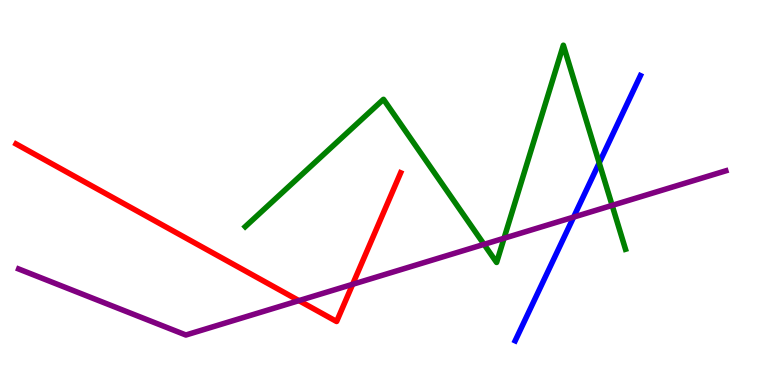[{'lines': ['blue', 'red'], 'intersections': []}, {'lines': ['green', 'red'], 'intersections': []}, {'lines': ['purple', 'red'], 'intersections': [{'x': 3.86, 'y': 2.19}, {'x': 4.55, 'y': 2.62}]}, {'lines': ['blue', 'green'], 'intersections': [{'x': 7.73, 'y': 5.77}]}, {'lines': ['blue', 'purple'], 'intersections': [{'x': 7.4, 'y': 4.36}]}, {'lines': ['green', 'purple'], 'intersections': [{'x': 6.25, 'y': 3.65}, {'x': 6.5, 'y': 3.81}, {'x': 7.9, 'y': 4.67}]}]